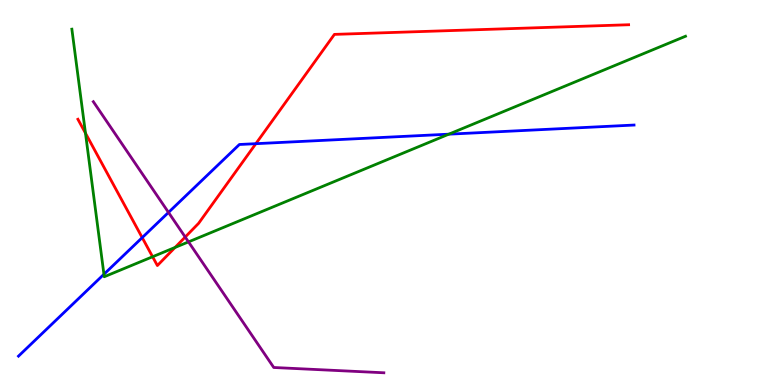[{'lines': ['blue', 'red'], 'intersections': [{'x': 1.83, 'y': 3.83}, {'x': 3.3, 'y': 6.27}]}, {'lines': ['green', 'red'], 'intersections': [{'x': 1.1, 'y': 6.54}, {'x': 1.97, 'y': 3.33}, {'x': 2.26, 'y': 3.57}]}, {'lines': ['purple', 'red'], 'intersections': [{'x': 2.39, 'y': 3.84}]}, {'lines': ['blue', 'green'], 'intersections': [{'x': 1.34, 'y': 2.88}, {'x': 5.79, 'y': 6.51}]}, {'lines': ['blue', 'purple'], 'intersections': [{'x': 2.17, 'y': 4.48}]}, {'lines': ['green', 'purple'], 'intersections': [{'x': 2.43, 'y': 3.72}]}]